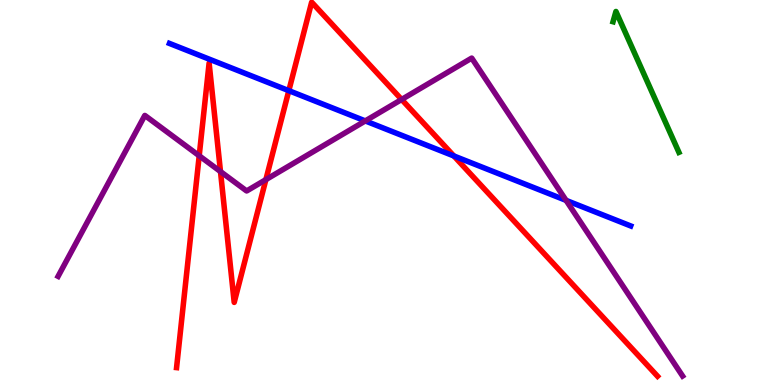[{'lines': ['blue', 'red'], 'intersections': [{'x': 3.73, 'y': 7.65}, {'x': 5.86, 'y': 5.95}]}, {'lines': ['green', 'red'], 'intersections': []}, {'lines': ['purple', 'red'], 'intersections': [{'x': 2.57, 'y': 5.95}, {'x': 2.84, 'y': 5.54}, {'x': 3.43, 'y': 5.33}, {'x': 5.18, 'y': 7.42}]}, {'lines': ['blue', 'green'], 'intersections': []}, {'lines': ['blue', 'purple'], 'intersections': [{'x': 4.71, 'y': 6.86}, {'x': 7.3, 'y': 4.8}]}, {'lines': ['green', 'purple'], 'intersections': []}]